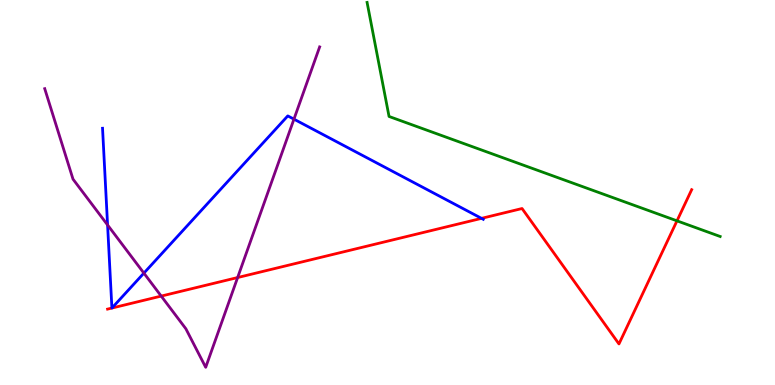[{'lines': ['blue', 'red'], 'intersections': [{'x': 1.44, 'y': 2.0}, {'x': 1.44, 'y': 2.0}, {'x': 6.21, 'y': 4.33}]}, {'lines': ['green', 'red'], 'intersections': [{'x': 8.74, 'y': 4.26}]}, {'lines': ['purple', 'red'], 'intersections': [{'x': 2.08, 'y': 2.31}, {'x': 3.07, 'y': 2.79}]}, {'lines': ['blue', 'green'], 'intersections': []}, {'lines': ['blue', 'purple'], 'intersections': [{'x': 1.39, 'y': 4.16}, {'x': 1.86, 'y': 2.91}, {'x': 3.79, 'y': 6.9}]}, {'lines': ['green', 'purple'], 'intersections': []}]